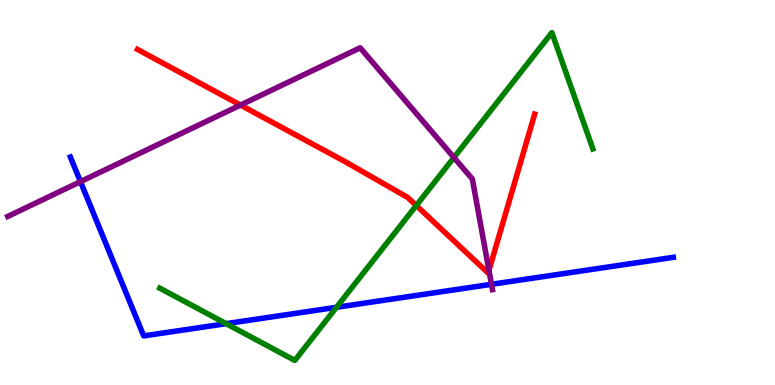[{'lines': ['blue', 'red'], 'intersections': []}, {'lines': ['green', 'red'], 'intersections': [{'x': 5.37, 'y': 4.66}]}, {'lines': ['purple', 'red'], 'intersections': [{'x': 3.1, 'y': 7.27}, {'x': 6.31, 'y': 2.98}]}, {'lines': ['blue', 'green'], 'intersections': [{'x': 2.92, 'y': 1.59}, {'x': 4.34, 'y': 2.02}]}, {'lines': ['blue', 'purple'], 'intersections': [{'x': 1.04, 'y': 5.28}, {'x': 6.34, 'y': 2.62}]}, {'lines': ['green', 'purple'], 'intersections': [{'x': 5.86, 'y': 5.91}]}]